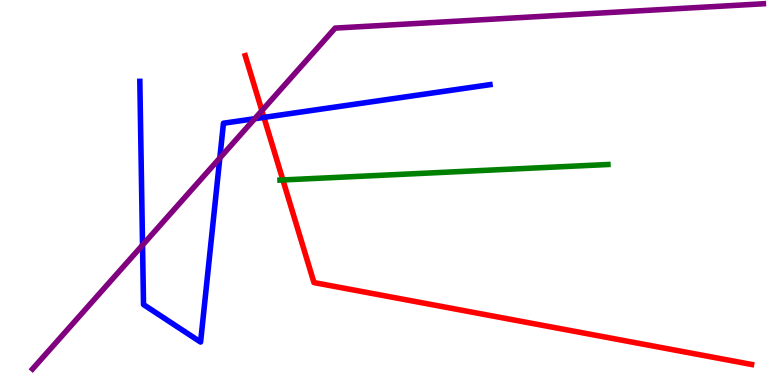[{'lines': ['blue', 'red'], 'intersections': [{'x': 3.41, 'y': 6.95}]}, {'lines': ['green', 'red'], 'intersections': [{'x': 3.65, 'y': 5.33}]}, {'lines': ['purple', 'red'], 'intersections': [{'x': 3.38, 'y': 7.13}]}, {'lines': ['blue', 'green'], 'intersections': []}, {'lines': ['blue', 'purple'], 'intersections': [{'x': 1.84, 'y': 3.63}, {'x': 2.84, 'y': 5.9}, {'x': 3.29, 'y': 6.92}]}, {'lines': ['green', 'purple'], 'intersections': []}]